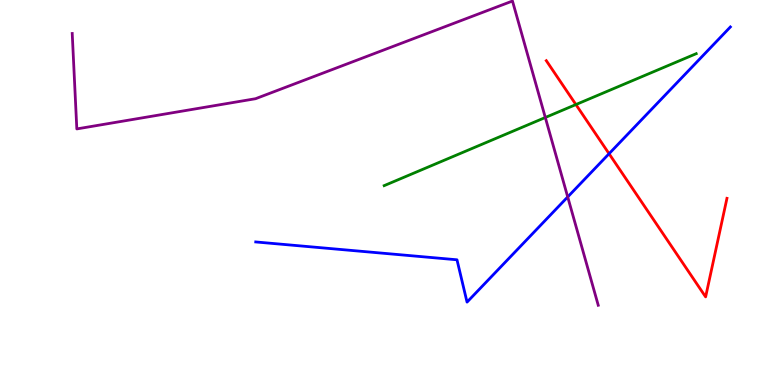[{'lines': ['blue', 'red'], 'intersections': [{'x': 7.86, 'y': 6.01}]}, {'lines': ['green', 'red'], 'intersections': [{'x': 7.43, 'y': 7.28}]}, {'lines': ['purple', 'red'], 'intersections': []}, {'lines': ['blue', 'green'], 'intersections': []}, {'lines': ['blue', 'purple'], 'intersections': [{'x': 7.33, 'y': 4.88}]}, {'lines': ['green', 'purple'], 'intersections': [{'x': 7.04, 'y': 6.95}]}]